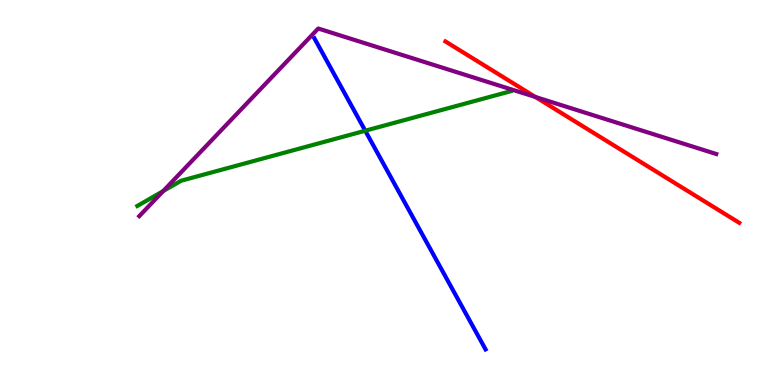[{'lines': ['blue', 'red'], 'intersections': []}, {'lines': ['green', 'red'], 'intersections': []}, {'lines': ['purple', 'red'], 'intersections': [{'x': 6.91, 'y': 7.48}]}, {'lines': ['blue', 'green'], 'intersections': [{'x': 4.71, 'y': 6.6}]}, {'lines': ['blue', 'purple'], 'intersections': []}, {'lines': ['green', 'purple'], 'intersections': [{'x': 2.11, 'y': 5.04}]}]